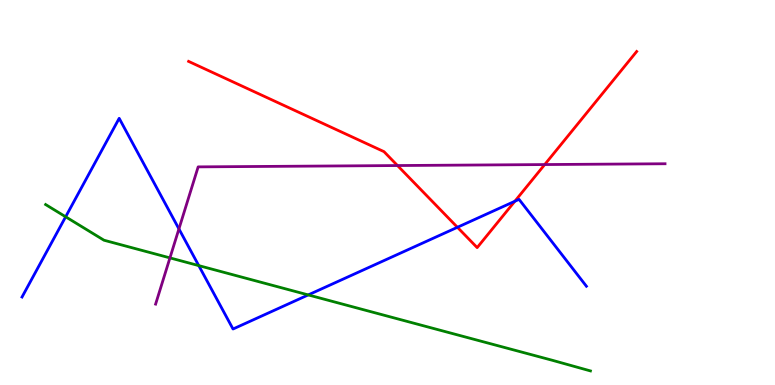[{'lines': ['blue', 'red'], 'intersections': [{'x': 5.9, 'y': 4.1}, {'x': 6.64, 'y': 4.77}]}, {'lines': ['green', 'red'], 'intersections': []}, {'lines': ['purple', 'red'], 'intersections': [{'x': 5.13, 'y': 5.7}, {'x': 7.03, 'y': 5.73}]}, {'lines': ['blue', 'green'], 'intersections': [{'x': 0.847, 'y': 4.37}, {'x': 2.56, 'y': 3.1}, {'x': 3.98, 'y': 2.34}]}, {'lines': ['blue', 'purple'], 'intersections': [{'x': 2.31, 'y': 4.05}]}, {'lines': ['green', 'purple'], 'intersections': [{'x': 2.19, 'y': 3.3}]}]